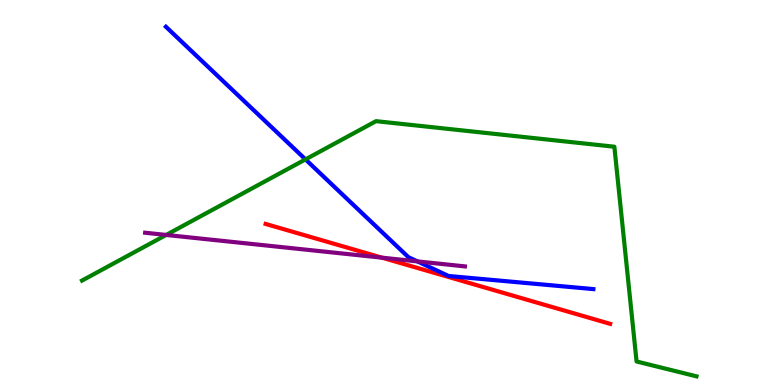[{'lines': ['blue', 'red'], 'intersections': []}, {'lines': ['green', 'red'], 'intersections': []}, {'lines': ['purple', 'red'], 'intersections': [{'x': 4.93, 'y': 3.31}]}, {'lines': ['blue', 'green'], 'intersections': [{'x': 3.94, 'y': 5.86}]}, {'lines': ['blue', 'purple'], 'intersections': [{'x': 5.39, 'y': 3.21}]}, {'lines': ['green', 'purple'], 'intersections': [{'x': 2.14, 'y': 3.9}]}]